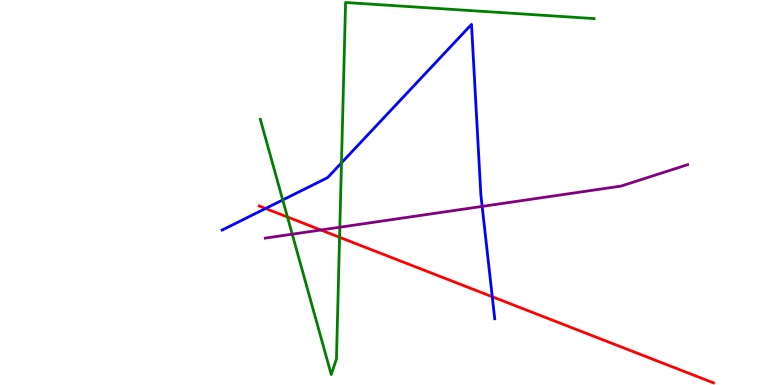[{'lines': ['blue', 'red'], 'intersections': [{'x': 3.43, 'y': 4.58}, {'x': 6.35, 'y': 2.29}]}, {'lines': ['green', 'red'], 'intersections': [{'x': 3.71, 'y': 4.36}, {'x': 4.38, 'y': 3.84}]}, {'lines': ['purple', 'red'], 'intersections': [{'x': 4.14, 'y': 4.03}]}, {'lines': ['blue', 'green'], 'intersections': [{'x': 3.65, 'y': 4.81}, {'x': 4.41, 'y': 5.77}]}, {'lines': ['blue', 'purple'], 'intersections': [{'x': 6.22, 'y': 4.64}]}, {'lines': ['green', 'purple'], 'intersections': [{'x': 3.77, 'y': 3.92}, {'x': 4.38, 'y': 4.1}]}]